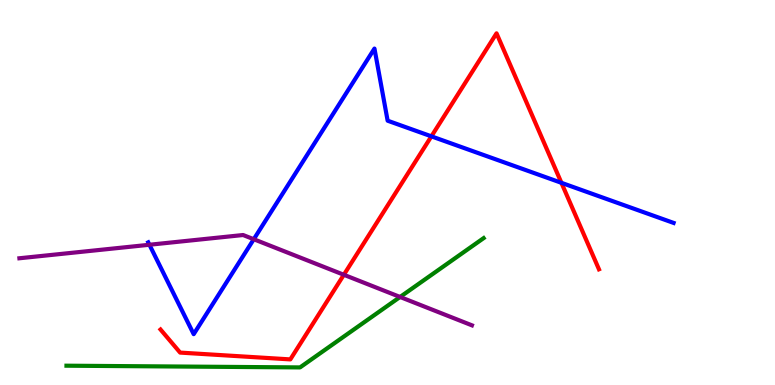[{'lines': ['blue', 'red'], 'intersections': [{'x': 5.57, 'y': 6.46}, {'x': 7.24, 'y': 5.25}]}, {'lines': ['green', 'red'], 'intersections': []}, {'lines': ['purple', 'red'], 'intersections': [{'x': 4.44, 'y': 2.86}]}, {'lines': ['blue', 'green'], 'intersections': []}, {'lines': ['blue', 'purple'], 'intersections': [{'x': 1.93, 'y': 3.64}, {'x': 3.27, 'y': 3.79}]}, {'lines': ['green', 'purple'], 'intersections': [{'x': 5.16, 'y': 2.29}]}]